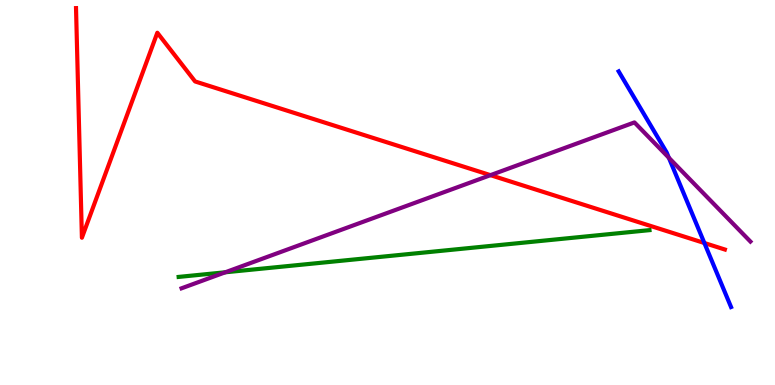[{'lines': ['blue', 'red'], 'intersections': [{'x': 9.09, 'y': 3.69}]}, {'lines': ['green', 'red'], 'intersections': []}, {'lines': ['purple', 'red'], 'intersections': [{'x': 6.33, 'y': 5.45}]}, {'lines': ['blue', 'green'], 'intersections': []}, {'lines': ['blue', 'purple'], 'intersections': [{'x': 8.63, 'y': 5.9}]}, {'lines': ['green', 'purple'], 'intersections': [{'x': 2.91, 'y': 2.93}]}]